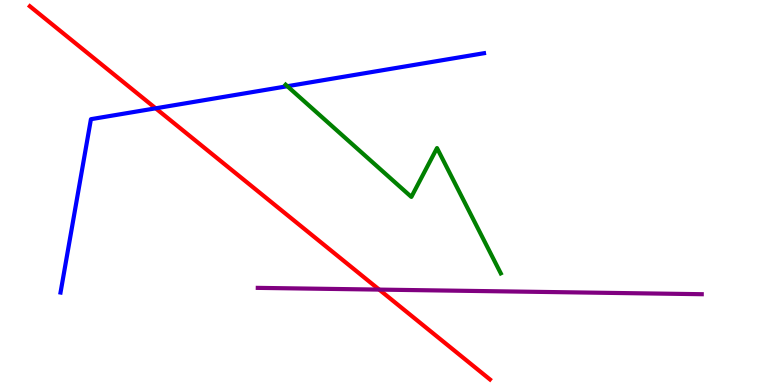[{'lines': ['blue', 'red'], 'intersections': [{'x': 2.01, 'y': 7.19}]}, {'lines': ['green', 'red'], 'intersections': []}, {'lines': ['purple', 'red'], 'intersections': [{'x': 4.89, 'y': 2.48}]}, {'lines': ['blue', 'green'], 'intersections': [{'x': 3.71, 'y': 7.76}]}, {'lines': ['blue', 'purple'], 'intersections': []}, {'lines': ['green', 'purple'], 'intersections': []}]